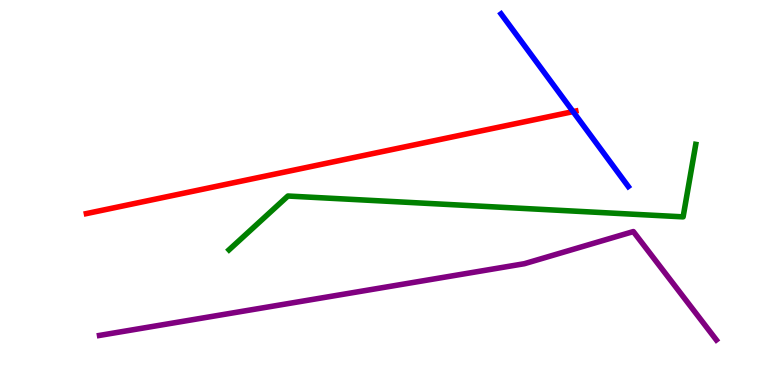[{'lines': ['blue', 'red'], 'intersections': [{'x': 7.39, 'y': 7.1}]}, {'lines': ['green', 'red'], 'intersections': []}, {'lines': ['purple', 'red'], 'intersections': []}, {'lines': ['blue', 'green'], 'intersections': []}, {'lines': ['blue', 'purple'], 'intersections': []}, {'lines': ['green', 'purple'], 'intersections': []}]